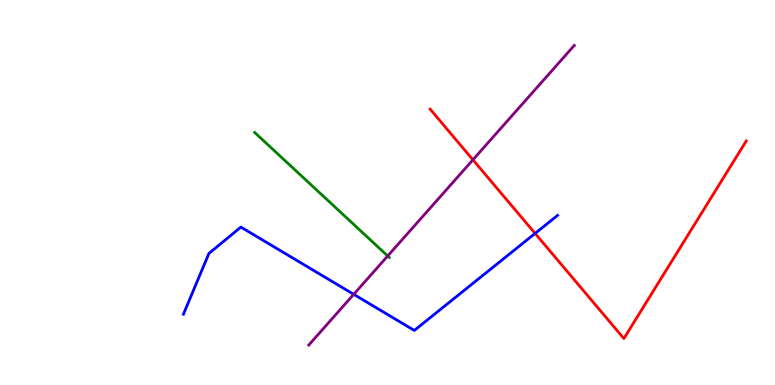[{'lines': ['blue', 'red'], 'intersections': [{'x': 6.9, 'y': 3.94}]}, {'lines': ['green', 'red'], 'intersections': []}, {'lines': ['purple', 'red'], 'intersections': [{'x': 6.1, 'y': 5.85}]}, {'lines': ['blue', 'green'], 'intersections': []}, {'lines': ['blue', 'purple'], 'intersections': [{'x': 4.56, 'y': 2.35}]}, {'lines': ['green', 'purple'], 'intersections': [{'x': 5.0, 'y': 3.35}]}]